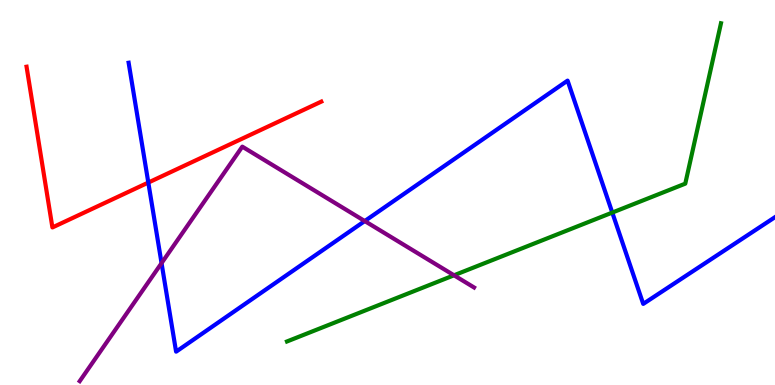[{'lines': ['blue', 'red'], 'intersections': [{'x': 1.91, 'y': 5.26}]}, {'lines': ['green', 'red'], 'intersections': []}, {'lines': ['purple', 'red'], 'intersections': []}, {'lines': ['blue', 'green'], 'intersections': [{'x': 7.9, 'y': 4.48}]}, {'lines': ['blue', 'purple'], 'intersections': [{'x': 2.08, 'y': 3.17}, {'x': 4.71, 'y': 4.26}]}, {'lines': ['green', 'purple'], 'intersections': [{'x': 5.86, 'y': 2.85}]}]